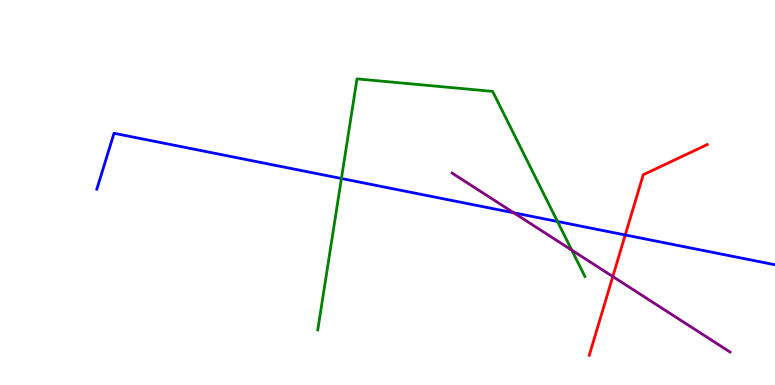[{'lines': ['blue', 'red'], 'intersections': [{'x': 8.07, 'y': 3.9}]}, {'lines': ['green', 'red'], 'intersections': []}, {'lines': ['purple', 'red'], 'intersections': [{'x': 7.91, 'y': 2.82}]}, {'lines': ['blue', 'green'], 'intersections': [{'x': 4.41, 'y': 5.36}, {'x': 7.19, 'y': 4.25}]}, {'lines': ['blue', 'purple'], 'intersections': [{'x': 6.63, 'y': 4.47}]}, {'lines': ['green', 'purple'], 'intersections': [{'x': 7.38, 'y': 3.5}]}]